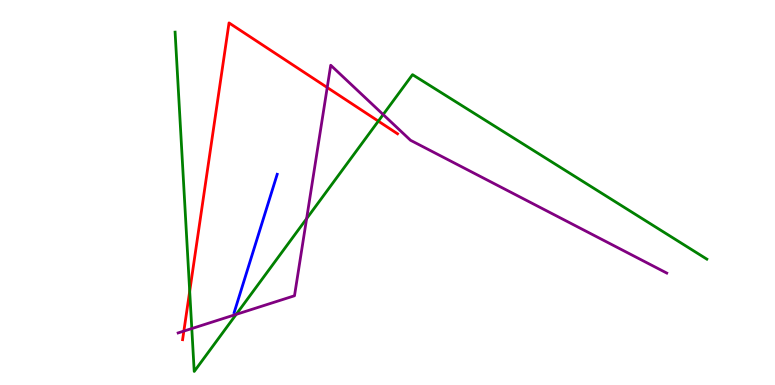[{'lines': ['blue', 'red'], 'intersections': []}, {'lines': ['green', 'red'], 'intersections': [{'x': 2.45, 'y': 2.43}, {'x': 4.88, 'y': 6.85}]}, {'lines': ['purple', 'red'], 'intersections': [{'x': 2.37, 'y': 1.4}, {'x': 4.22, 'y': 7.73}]}, {'lines': ['blue', 'green'], 'intersections': []}, {'lines': ['blue', 'purple'], 'intersections': []}, {'lines': ['green', 'purple'], 'intersections': [{'x': 2.47, 'y': 1.47}, {'x': 3.05, 'y': 1.83}, {'x': 3.96, 'y': 4.32}, {'x': 4.94, 'y': 7.02}]}]